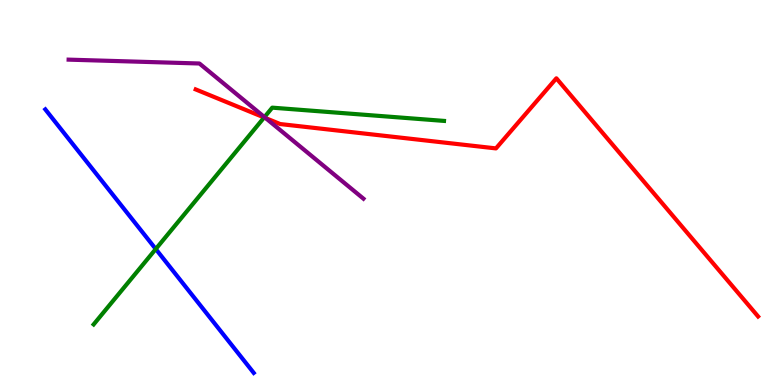[{'lines': ['blue', 'red'], 'intersections': []}, {'lines': ['green', 'red'], 'intersections': [{'x': 3.41, 'y': 6.95}]}, {'lines': ['purple', 'red'], 'intersections': [{'x': 3.43, 'y': 6.93}]}, {'lines': ['blue', 'green'], 'intersections': [{'x': 2.01, 'y': 3.53}]}, {'lines': ['blue', 'purple'], 'intersections': []}, {'lines': ['green', 'purple'], 'intersections': [{'x': 3.41, 'y': 6.96}]}]